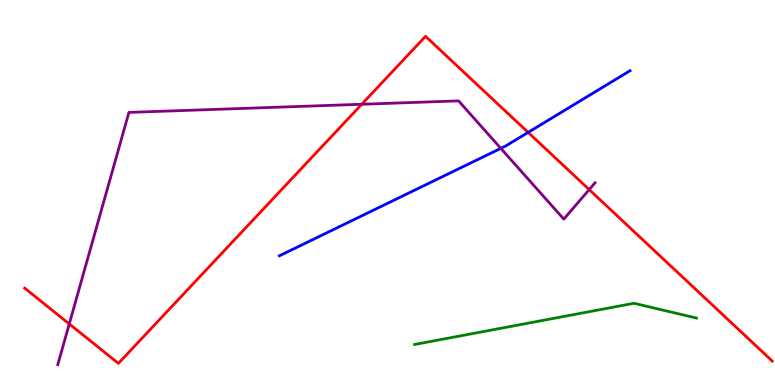[{'lines': ['blue', 'red'], 'intersections': [{'x': 6.81, 'y': 6.56}]}, {'lines': ['green', 'red'], 'intersections': []}, {'lines': ['purple', 'red'], 'intersections': [{'x': 0.894, 'y': 1.59}, {'x': 4.67, 'y': 7.29}, {'x': 7.6, 'y': 5.08}]}, {'lines': ['blue', 'green'], 'intersections': []}, {'lines': ['blue', 'purple'], 'intersections': [{'x': 6.46, 'y': 6.15}]}, {'lines': ['green', 'purple'], 'intersections': []}]